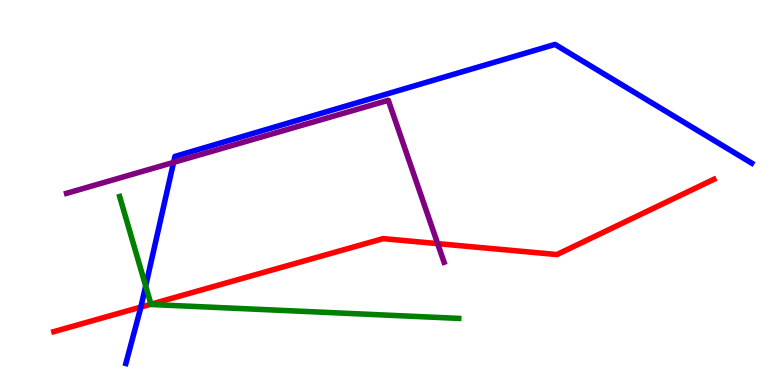[{'lines': ['blue', 'red'], 'intersections': [{'x': 1.82, 'y': 2.02}]}, {'lines': ['green', 'red'], 'intersections': [{'x': 1.95, 'y': 2.1}]}, {'lines': ['purple', 'red'], 'intersections': [{'x': 5.65, 'y': 3.67}]}, {'lines': ['blue', 'green'], 'intersections': [{'x': 1.88, 'y': 2.57}]}, {'lines': ['blue', 'purple'], 'intersections': [{'x': 2.24, 'y': 5.78}]}, {'lines': ['green', 'purple'], 'intersections': []}]